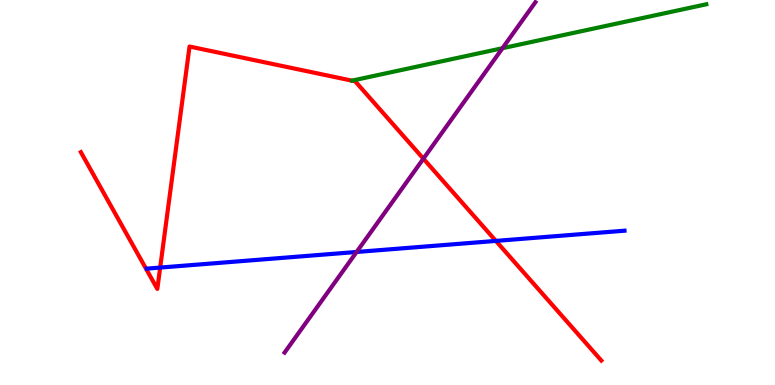[{'lines': ['blue', 'red'], 'intersections': [{'x': 2.07, 'y': 3.05}, {'x': 6.4, 'y': 3.74}]}, {'lines': ['green', 'red'], 'intersections': []}, {'lines': ['purple', 'red'], 'intersections': [{'x': 5.46, 'y': 5.88}]}, {'lines': ['blue', 'green'], 'intersections': []}, {'lines': ['blue', 'purple'], 'intersections': [{'x': 4.6, 'y': 3.46}]}, {'lines': ['green', 'purple'], 'intersections': [{'x': 6.48, 'y': 8.75}]}]